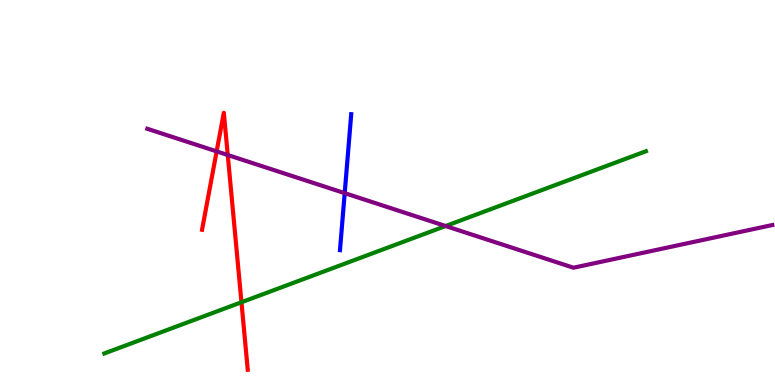[{'lines': ['blue', 'red'], 'intersections': []}, {'lines': ['green', 'red'], 'intersections': [{'x': 3.12, 'y': 2.15}]}, {'lines': ['purple', 'red'], 'intersections': [{'x': 2.8, 'y': 6.07}, {'x': 2.94, 'y': 5.97}]}, {'lines': ['blue', 'green'], 'intersections': []}, {'lines': ['blue', 'purple'], 'intersections': [{'x': 4.45, 'y': 4.98}]}, {'lines': ['green', 'purple'], 'intersections': [{'x': 5.75, 'y': 4.13}]}]